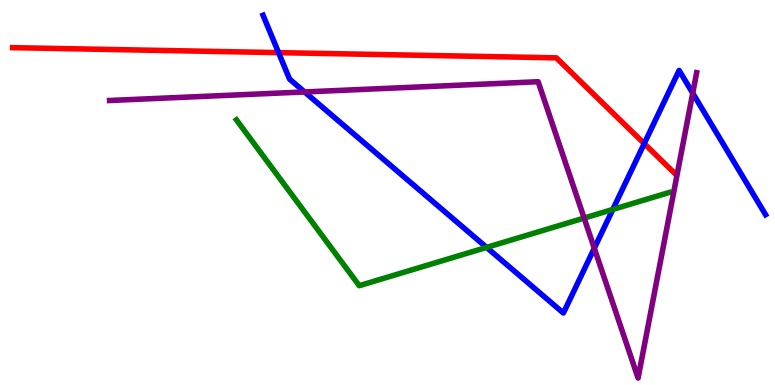[{'lines': ['blue', 'red'], 'intersections': [{'x': 3.59, 'y': 8.63}, {'x': 8.31, 'y': 6.27}]}, {'lines': ['green', 'red'], 'intersections': []}, {'lines': ['purple', 'red'], 'intersections': []}, {'lines': ['blue', 'green'], 'intersections': [{'x': 6.28, 'y': 3.57}, {'x': 7.91, 'y': 4.56}]}, {'lines': ['blue', 'purple'], 'intersections': [{'x': 3.93, 'y': 7.61}, {'x': 7.67, 'y': 3.55}, {'x': 8.94, 'y': 7.58}]}, {'lines': ['green', 'purple'], 'intersections': [{'x': 7.54, 'y': 4.34}]}]